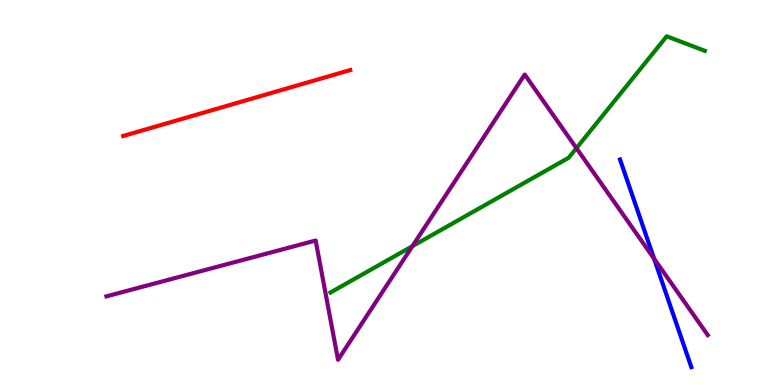[{'lines': ['blue', 'red'], 'intersections': []}, {'lines': ['green', 'red'], 'intersections': []}, {'lines': ['purple', 'red'], 'intersections': []}, {'lines': ['blue', 'green'], 'intersections': []}, {'lines': ['blue', 'purple'], 'intersections': [{'x': 8.44, 'y': 3.28}]}, {'lines': ['green', 'purple'], 'intersections': [{'x': 5.32, 'y': 3.61}, {'x': 7.44, 'y': 6.15}]}]